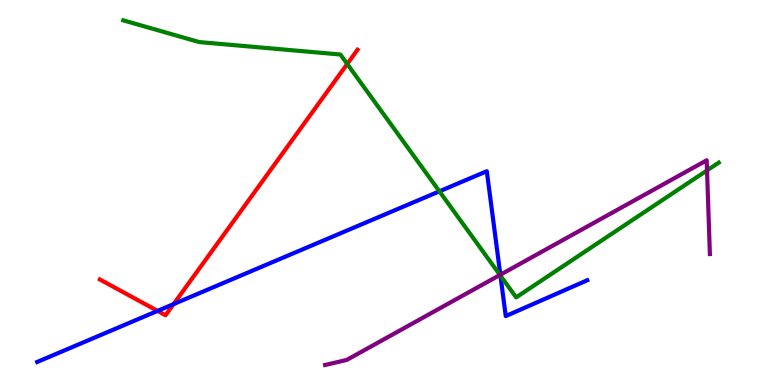[{'lines': ['blue', 'red'], 'intersections': [{'x': 2.03, 'y': 1.92}, {'x': 2.24, 'y': 2.1}]}, {'lines': ['green', 'red'], 'intersections': [{'x': 4.48, 'y': 8.34}]}, {'lines': ['purple', 'red'], 'intersections': []}, {'lines': ['blue', 'green'], 'intersections': [{'x': 5.67, 'y': 5.03}, {'x': 6.46, 'y': 2.84}]}, {'lines': ['blue', 'purple'], 'intersections': [{'x': 6.46, 'y': 2.86}]}, {'lines': ['green', 'purple'], 'intersections': [{'x': 6.45, 'y': 2.86}, {'x': 9.12, 'y': 5.57}]}]